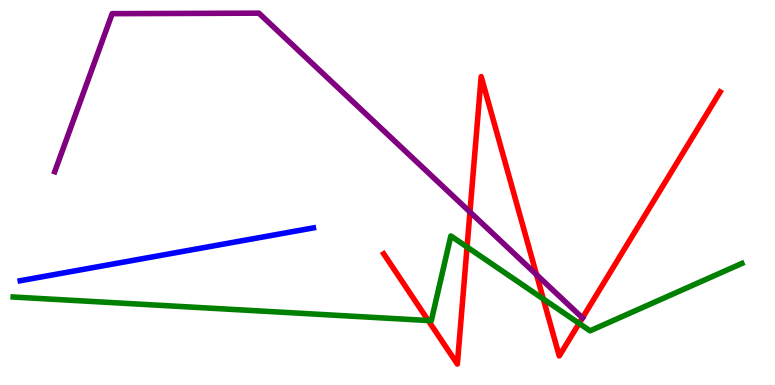[{'lines': ['blue', 'red'], 'intersections': []}, {'lines': ['green', 'red'], 'intersections': [{'x': 5.53, 'y': 1.67}, {'x': 6.03, 'y': 3.58}, {'x': 7.01, 'y': 2.23}, {'x': 7.47, 'y': 1.6}]}, {'lines': ['purple', 'red'], 'intersections': [{'x': 6.06, 'y': 4.49}, {'x': 6.92, 'y': 2.87}, {'x': 7.52, 'y': 1.74}]}, {'lines': ['blue', 'green'], 'intersections': []}, {'lines': ['blue', 'purple'], 'intersections': []}, {'lines': ['green', 'purple'], 'intersections': []}]